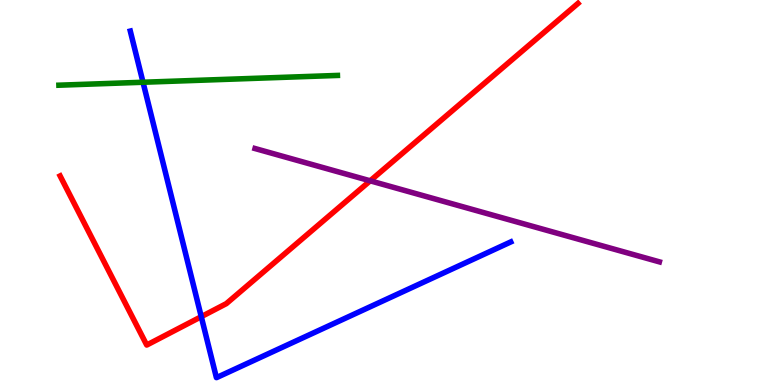[{'lines': ['blue', 'red'], 'intersections': [{'x': 2.6, 'y': 1.77}]}, {'lines': ['green', 'red'], 'intersections': []}, {'lines': ['purple', 'red'], 'intersections': [{'x': 4.78, 'y': 5.3}]}, {'lines': ['blue', 'green'], 'intersections': [{'x': 1.85, 'y': 7.86}]}, {'lines': ['blue', 'purple'], 'intersections': []}, {'lines': ['green', 'purple'], 'intersections': []}]